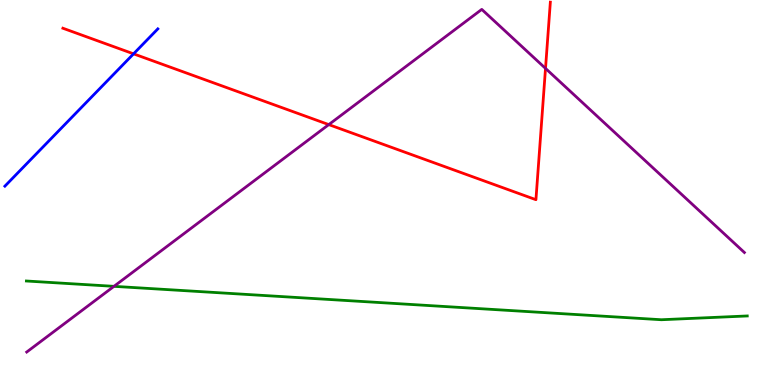[{'lines': ['blue', 'red'], 'intersections': [{'x': 1.72, 'y': 8.6}]}, {'lines': ['green', 'red'], 'intersections': []}, {'lines': ['purple', 'red'], 'intersections': [{'x': 4.24, 'y': 6.76}, {'x': 7.04, 'y': 8.22}]}, {'lines': ['blue', 'green'], 'intersections': []}, {'lines': ['blue', 'purple'], 'intersections': []}, {'lines': ['green', 'purple'], 'intersections': [{'x': 1.47, 'y': 2.56}]}]